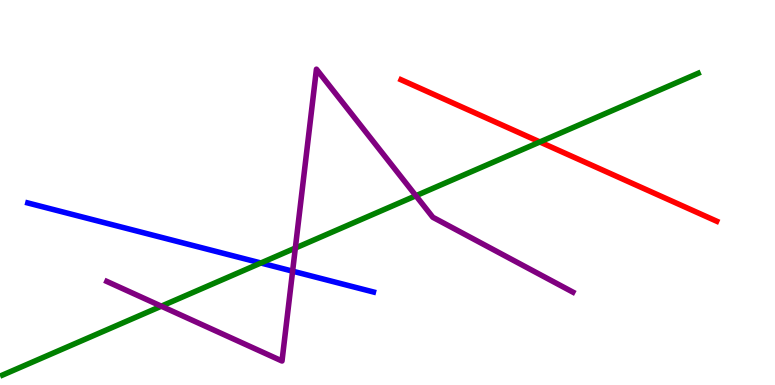[{'lines': ['blue', 'red'], 'intersections': []}, {'lines': ['green', 'red'], 'intersections': [{'x': 6.97, 'y': 6.31}]}, {'lines': ['purple', 'red'], 'intersections': []}, {'lines': ['blue', 'green'], 'intersections': [{'x': 3.37, 'y': 3.17}]}, {'lines': ['blue', 'purple'], 'intersections': [{'x': 3.78, 'y': 2.96}]}, {'lines': ['green', 'purple'], 'intersections': [{'x': 2.08, 'y': 2.05}, {'x': 3.81, 'y': 3.56}, {'x': 5.37, 'y': 4.92}]}]